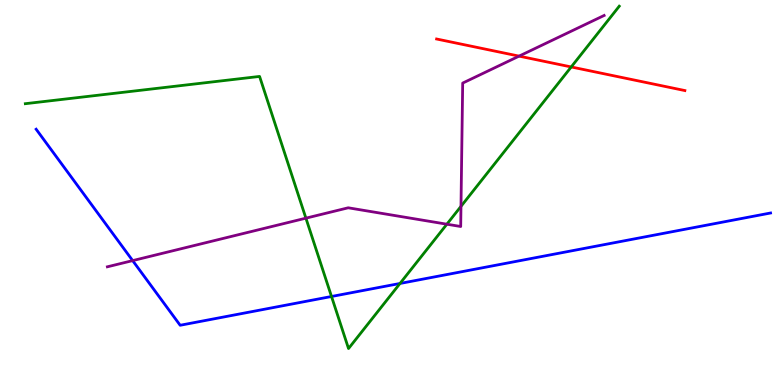[{'lines': ['blue', 'red'], 'intersections': []}, {'lines': ['green', 'red'], 'intersections': [{'x': 7.37, 'y': 8.26}]}, {'lines': ['purple', 'red'], 'intersections': [{'x': 6.7, 'y': 8.54}]}, {'lines': ['blue', 'green'], 'intersections': [{'x': 4.28, 'y': 2.3}, {'x': 5.16, 'y': 2.64}]}, {'lines': ['blue', 'purple'], 'intersections': [{'x': 1.71, 'y': 3.23}]}, {'lines': ['green', 'purple'], 'intersections': [{'x': 3.95, 'y': 4.33}, {'x': 5.77, 'y': 4.18}, {'x': 5.95, 'y': 4.64}]}]